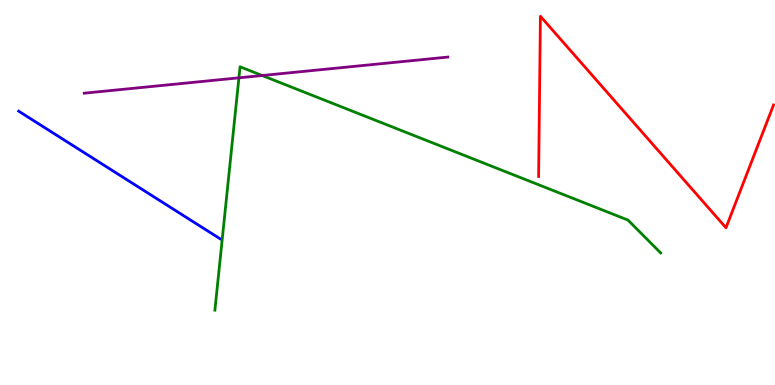[{'lines': ['blue', 'red'], 'intersections': []}, {'lines': ['green', 'red'], 'intersections': []}, {'lines': ['purple', 'red'], 'intersections': []}, {'lines': ['blue', 'green'], 'intersections': []}, {'lines': ['blue', 'purple'], 'intersections': []}, {'lines': ['green', 'purple'], 'intersections': [{'x': 3.08, 'y': 7.98}, {'x': 3.38, 'y': 8.04}]}]